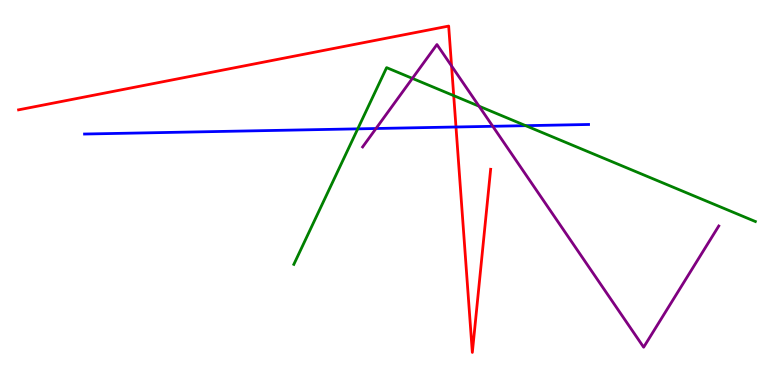[{'lines': ['blue', 'red'], 'intersections': [{'x': 5.88, 'y': 6.7}]}, {'lines': ['green', 'red'], 'intersections': [{'x': 5.85, 'y': 7.52}]}, {'lines': ['purple', 'red'], 'intersections': [{'x': 5.83, 'y': 8.29}]}, {'lines': ['blue', 'green'], 'intersections': [{'x': 4.62, 'y': 6.65}, {'x': 6.78, 'y': 6.74}]}, {'lines': ['blue', 'purple'], 'intersections': [{'x': 4.85, 'y': 6.66}, {'x': 6.36, 'y': 6.72}]}, {'lines': ['green', 'purple'], 'intersections': [{'x': 5.32, 'y': 7.96}, {'x': 6.18, 'y': 7.24}]}]